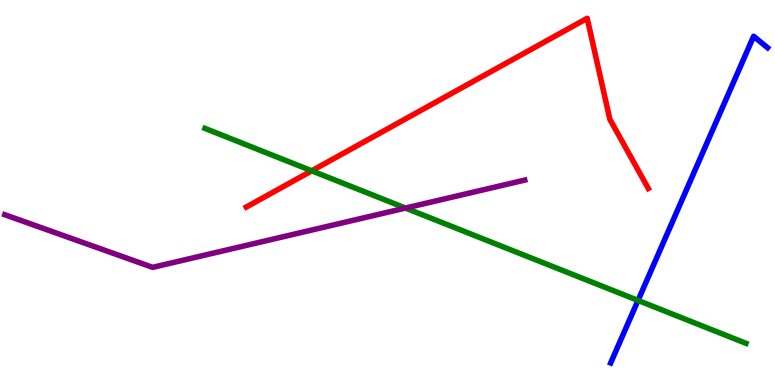[{'lines': ['blue', 'red'], 'intersections': []}, {'lines': ['green', 'red'], 'intersections': [{'x': 4.02, 'y': 5.56}]}, {'lines': ['purple', 'red'], 'intersections': []}, {'lines': ['blue', 'green'], 'intersections': [{'x': 8.23, 'y': 2.2}]}, {'lines': ['blue', 'purple'], 'intersections': []}, {'lines': ['green', 'purple'], 'intersections': [{'x': 5.23, 'y': 4.6}]}]